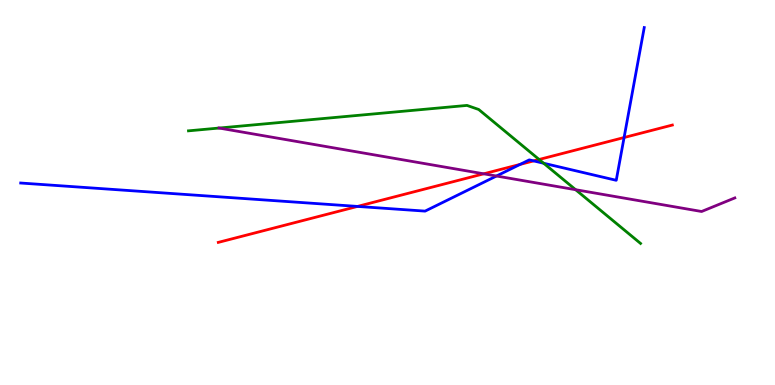[{'lines': ['blue', 'red'], 'intersections': [{'x': 4.61, 'y': 4.64}, {'x': 6.71, 'y': 5.73}, {'x': 6.89, 'y': 5.82}, {'x': 8.05, 'y': 6.43}]}, {'lines': ['green', 'red'], 'intersections': [{'x': 6.96, 'y': 5.86}]}, {'lines': ['purple', 'red'], 'intersections': [{'x': 6.24, 'y': 5.49}]}, {'lines': ['blue', 'green'], 'intersections': [{'x': 7.02, 'y': 5.76}]}, {'lines': ['blue', 'purple'], 'intersections': [{'x': 6.41, 'y': 5.43}]}, {'lines': ['green', 'purple'], 'intersections': [{'x': 2.83, 'y': 6.67}, {'x': 7.43, 'y': 5.07}]}]